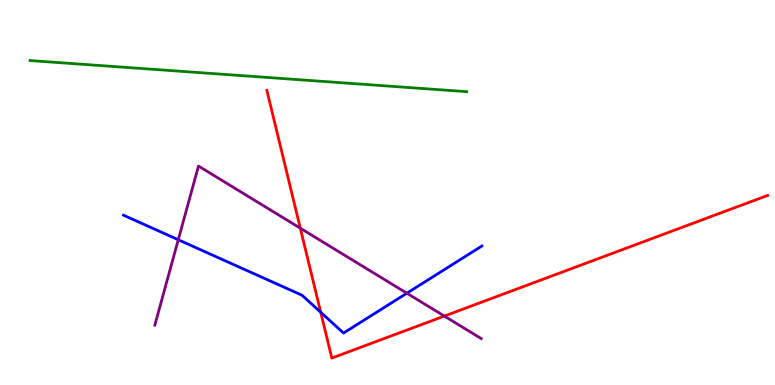[{'lines': ['blue', 'red'], 'intersections': [{'x': 4.14, 'y': 1.89}]}, {'lines': ['green', 'red'], 'intersections': []}, {'lines': ['purple', 'red'], 'intersections': [{'x': 3.87, 'y': 4.07}, {'x': 5.73, 'y': 1.79}]}, {'lines': ['blue', 'green'], 'intersections': []}, {'lines': ['blue', 'purple'], 'intersections': [{'x': 2.3, 'y': 3.77}, {'x': 5.25, 'y': 2.38}]}, {'lines': ['green', 'purple'], 'intersections': []}]